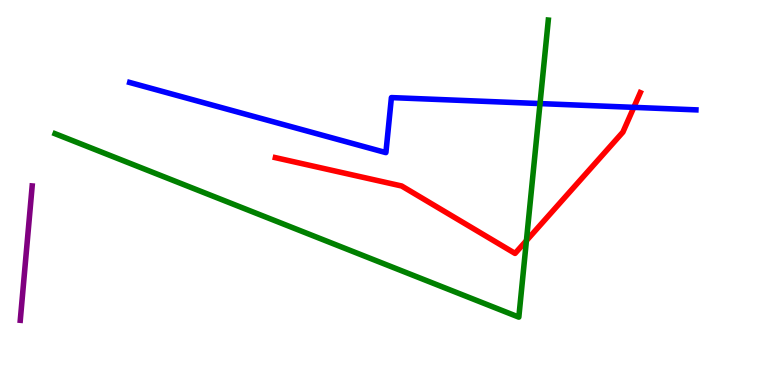[{'lines': ['blue', 'red'], 'intersections': [{'x': 8.18, 'y': 7.21}]}, {'lines': ['green', 'red'], 'intersections': [{'x': 6.79, 'y': 3.75}]}, {'lines': ['purple', 'red'], 'intersections': []}, {'lines': ['blue', 'green'], 'intersections': [{'x': 6.97, 'y': 7.31}]}, {'lines': ['blue', 'purple'], 'intersections': []}, {'lines': ['green', 'purple'], 'intersections': []}]